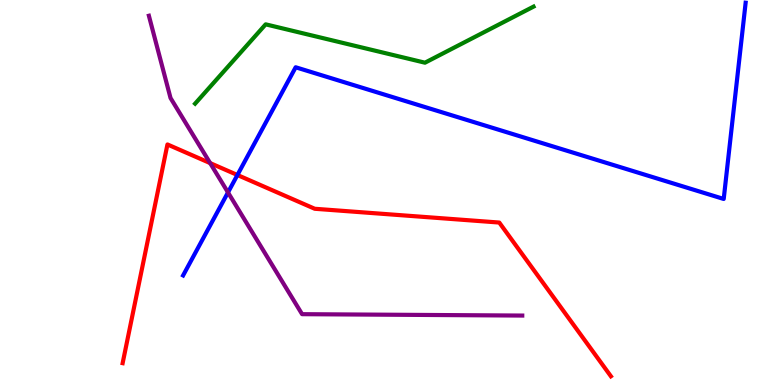[{'lines': ['blue', 'red'], 'intersections': [{'x': 3.06, 'y': 5.45}]}, {'lines': ['green', 'red'], 'intersections': []}, {'lines': ['purple', 'red'], 'intersections': [{'x': 2.71, 'y': 5.76}]}, {'lines': ['blue', 'green'], 'intersections': []}, {'lines': ['blue', 'purple'], 'intersections': [{'x': 2.94, 'y': 5.0}]}, {'lines': ['green', 'purple'], 'intersections': []}]